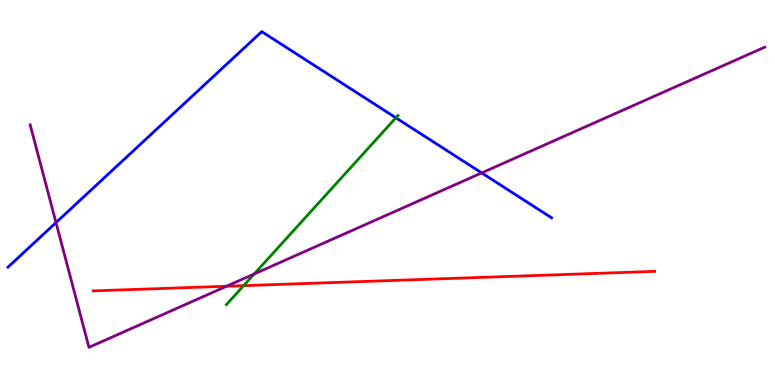[{'lines': ['blue', 'red'], 'intersections': []}, {'lines': ['green', 'red'], 'intersections': [{'x': 3.14, 'y': 2.58}]}, {'lines': ['purple', 'red'], 'intersections': [{'x': 2.92, 'y': 2.57}]}, {'lines': ['blue', 'green'], 'intersections': [{'x': 5.11, 'y': 6.94}]}, {'lines': ['blue', 'purple'], 'intersections': [{'x': 0.723, 'y': 4.22}, {'x': 6.22, 'y': 5.51}]}, {'lines': ['green', 'purple'], 'intersections': [{'x': 3.28, 'y': 2.88}]}]